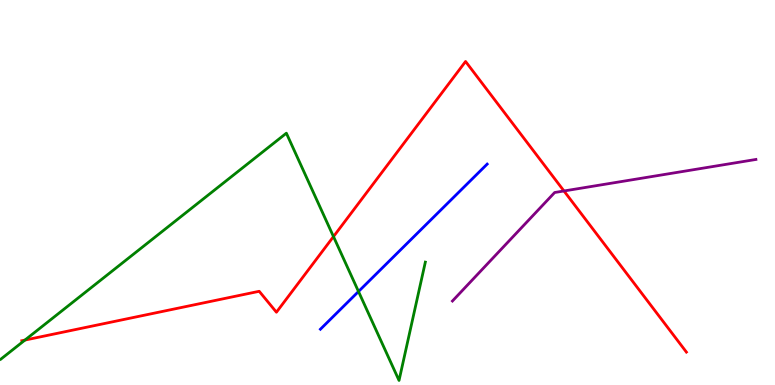[{'lines': ['blue', 'red'], 'intersections': []}, {'lines': ['green', 'red'], 'intersections': [{'x': 0.322, 'y': 1.17}, {'x': 4.3, 'y': 3.85}]}, {'lines': ['purple', 'red'], 'intersections': [{'x': 7.28, 'y': 5.04}]}, {'lines': ['blue', 'green'], 'intersections': [{'x': 4.63, 'y': 2.43}]}, {'lines': ['blue', 'purple'], 'intersections': []}, {'lines': ['green', 'purple'], 'intersections': []}]